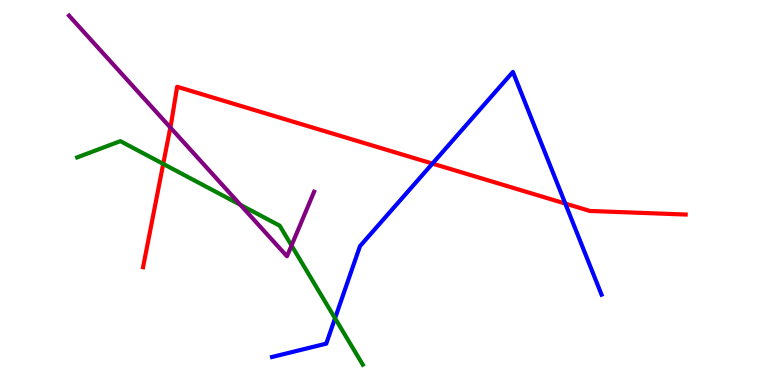[{'lines': ['blue', 'red'], 'intersections': [{'x': 5.58, 'y': 5.75}, {'x': 7.29, 'y': 4.71}]}, {'lines': ['green', 'red'], 'intersections': [{'x': 2.11, 'y': 5.74}]}, {'lines': ['purple', 'red'], 'intersections': [{'x': 2.2, 'y': 6.69}]}, {'lines': ['blue', 'green'], 'intersections': [{'x': 4.32, 'y': 1.73}]}, {'lines': ['blue', 'purple'], 'intersections': []}, {'lines': ['green', 'purple'], 'intersections': [{'x': 3.1, 'y': 4.68}, {'x': 3.76, 'y': 3.62}]}]